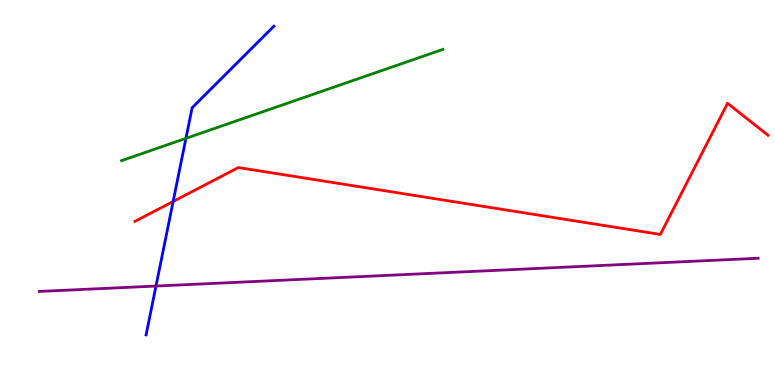[{'lines': ['blue', 'red'], 'intersections': [{'x': 2.23, 'y': 4.77}]}, {'lines': ['green', 'red'], 'intersections': []}, {'lines': ['purple', 'red'], 'intersections': []}, {'lines': ['blue', 'green'], 'intersections': [{'x': 2.4, 'y': 6.41}]}, {'lines': ['blue', 'purple'], 'intersections': [{'x': 2.01, 'y': 2.57}]}, {'lines': ['green', 'purple'], 'intersections': []}]